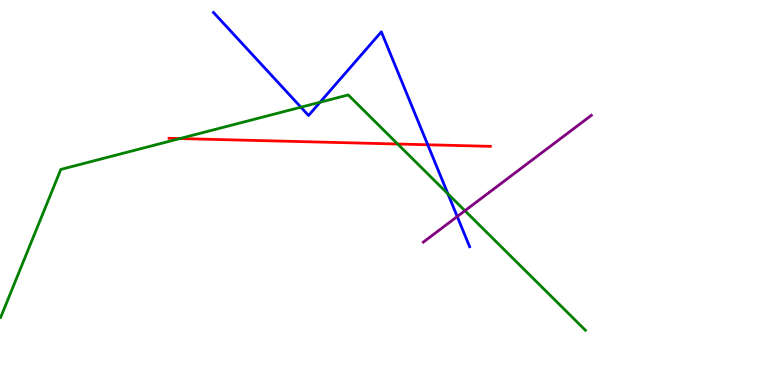[{'lines': ['blue', 'red'], 'intersections': [{'x': 5.52, 'y': 6.24}]}, {'lines': ['green', 'red'], 'intersections': [{'x': 2.32, 'y': 6.4}, {'x': 5.13, 'y': 6.26}]}, {'lines': ['purple', 'red'], 'intersections': []}, {'lines': ['blue', 'green'], 'intersections': [{'x': 3.88, 'y': 7.22}, {'x': 4.13, 'y': 7.34}, {'x': 5.78, 'y': 4.97}]}, {'lines': ['blue', 'purple'], 'intersections': [{'x': 5.9, 'y': 4.38}]}, {'lines': ['green', 'purple'], 'intersections': [{'x': 6.0, 'y': 4.53}]}]